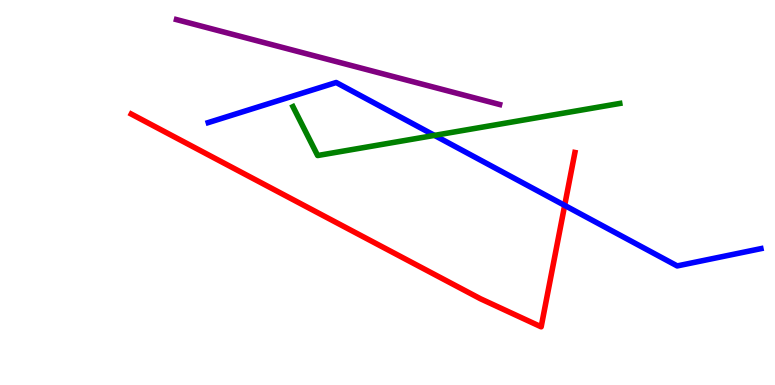[{'lines': ['blue', 'red'], 'intersections': [{'x': 7.29, 'y': 4.66}]}, {'lines': ['green', 'red'], 'intersections': []}, {'lines': ['purple', 'red'], 'intersections': []}, {'lines': ['blue', 'green'], 'intersections': [{'x': 5.61, 'y': 6.48}]}, {'lines': ['blue', 'purple'], 'intersections': []}, {'lines': ['green', 'purple'], 'intersections': []}]